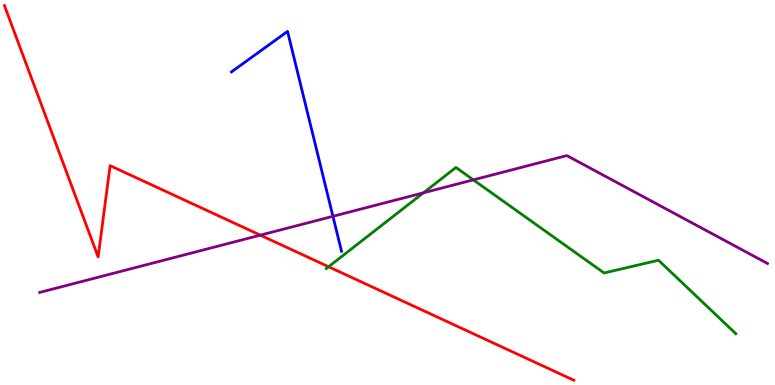[{'lines': ['blue', 'red'], 'intersections': []}, {'lines': ['green', 'red'], 'intersections': [{'x': 4.24, 'y': 3.07}]}, {'lines': ['purple', 'red'], 'intersections': [{'x': 3.36, 'y': 3.89}]}, {'lines': ['blue', 'green'], 'intersections': []}, {'lines': ['blue', 'purple'], 'intersections': [{'x': 4.3, 'y': 4.38}]}, {'lines': ['green', 'purple'], 'intersections': [{'x': 5.46, 'y': 4.99}, {'x': 6.11, 'y': 5.33}]}]